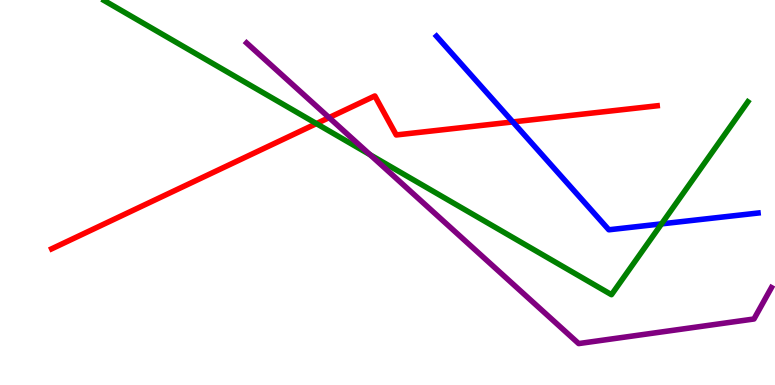[{'lines': ['blue', 'red'], 'intersections': [{'x': 6.62, 'y': 6.83}]}, {'lines': ['green', 'red'], 'intersections': [{'x': 4.08, 'y': 6.79}]}, {'lines': ['purple', 'red'], 'intersections': [{'x': 4.25, 'y': 6.95}]}, {'lines': ['blue', 'green'], 'intersections': [{'x': 8.54, 'y': 4.19}]}, {'lines': ['blue', 'purple'], 'intersections': []}, {'lines': ['green', 'purple'], 'intersections': [{'x': 4.78, 'y': 5.98}]}]